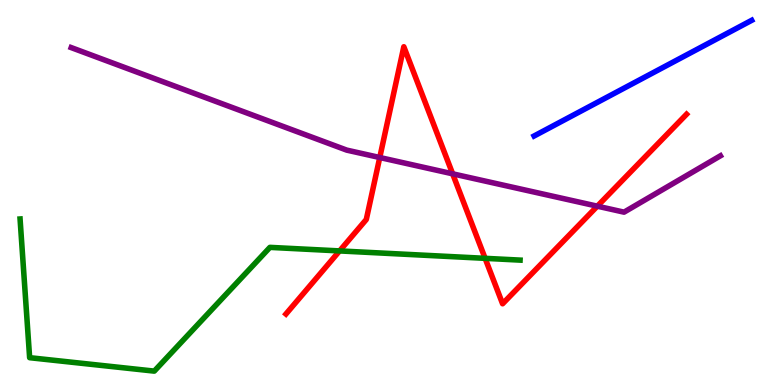[{'lines': ['blue', 'red'], 'intersections': []}, {'lines': ['green', 'red'], 'intersections': [{'x': 4.38, 'y': 3.48}, {'x': 6.26, 'y': 3.29}]}, {'lines': ['purple', 'red'], 'intersections': [{'x': 4.9, 'y': 5.91}, {'x': 5.84, 'y': 5.49}, {'x': 7.71, 'y': 4.64}]}, {'lines': ['blue', 'green'], 'intersections': []}, {'lines': ['blue', 'purple'], 'intersections': []}, {'lines': ['green', 'purple'], 'intersections': []}]